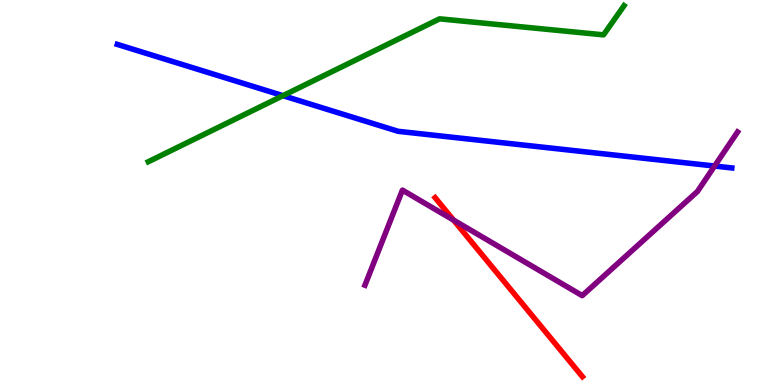[{'lines': ['blue', 'red'], 'intersections': []}, {'lines': ['green', 'red'], 'intersections': []}, {'lines': ['purple', 'red'], 'intersections': [{'x': 5.85, 'y': 4.28}]}, {'lines': ['blue', 'green'], 'intersections': [{'x': 3.65, 'y': 7.52}]}, {'lines': ['blue', 'purple'], 'intersections': [{'x': 9.22, 'y': 5.69}]}, {'lines': ['green', 'purple'], 'intersections': []}]